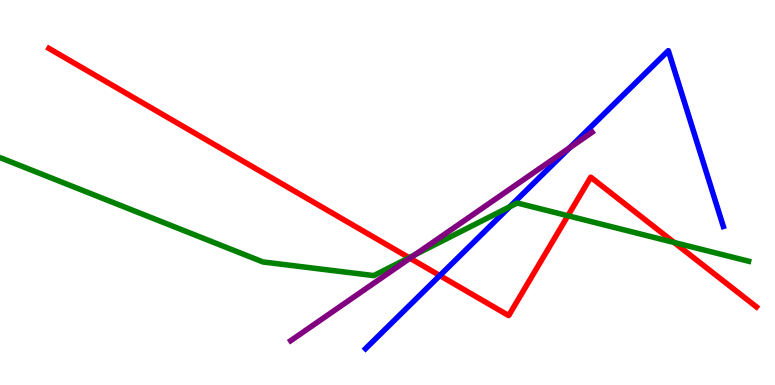[{'lines': ['blue', 'red'], 'intersections': [{'x': 5.68, 'y': 2.84}]}, {'lines': ['green', 'red'], 'intersections': [{'x': 5.28, 'y': 3.31}, {'x': 7.33, 'y': 4.4}, {'x': 8.7, 'y': 3.7}]}, {'lines': ['purple', 'red'], 'intersections': [{'x': 5.29, 'y': 3.29}]}, {'lines': ['blue', 'green'], 'intersections': [{'x': 6.58, 'y': 4.63}]}, {'lines': ['blue', 'purple'], 'intersections': [{'x': 7.35, 'y': 6.16}]}, {'lines': ['green', 'purple'], 'intersections': [{'x': 5.36, 'y': 3.38}]}]